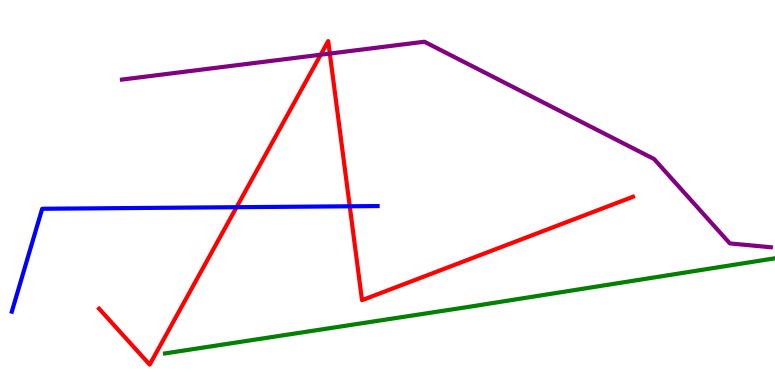[{'lines': ['blue', 'red'], 'intersections': [{'x': 3.05, 'y': 4.62}, {'x': 4.51, 'y': 4.64}]}, {'lines': ['green', 'red'], 'intersections': []}, {'lines': ['purple', 'red'], 'intersections': [{'x': 4.14, 'y': 8.58}, {'x': 4.26, 'y': 8.61}]}, {'lines': ['blue', 'green'], 'intersections': []}, {'lines': ['blue', 'purple'], 'intersections': []}, {'lines': ['green', 'purple'], 'intersections': []}]